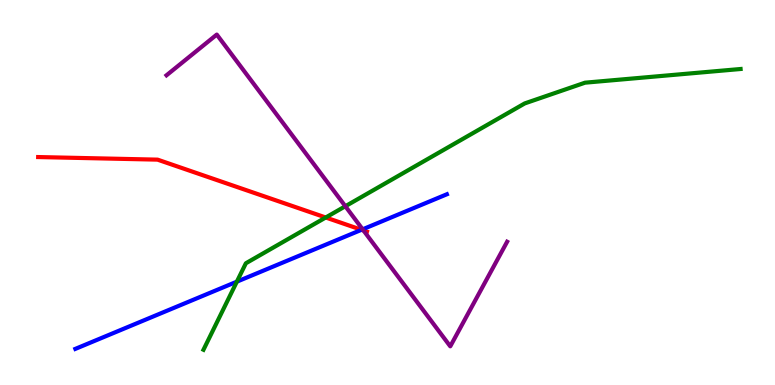[{'lines': ['blue', 'red'], 'intersections': [{'x': 4.66, 'y': 4.03}]}, {'lines': ['green', 'red'], 'intersections': [{'x': 4.2, 'y': 4.35}]}, {'lines': ['purple', 'red'], 'intersections': [{'x': 4.69, 'y': 4.01}]}, {'lines': ['blue', 'green'], 'intersections': [{'x': 3.06, 'y': 2.68}]}, {'lines': ['blue', 'purple'], 'intersections': [{'x': 4.68, 'y': 4.04}]}, {'lines': ['green', 'purple'], 'intersections': [{'x': 4.46, 'y': 4.64}]}]